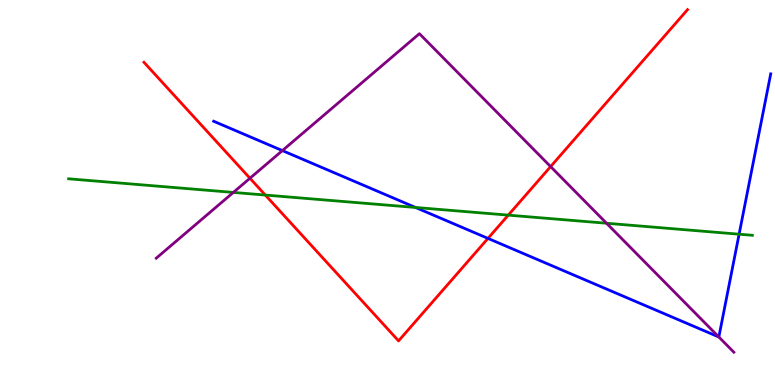[{'lines': ['blue', 'red'], 'intersections': [{'x': 6.3, 'y': 3.81}]}, {'lines': ['green', 'red'], 'intersections': [{'x': 3.42, 'y': 4.93}, {'x': 6.56, 'y': 4.41}]}, {'lines': ['purple', 'red'], 'intersections': [{'x': 3.23, 'y': 5.37}, {'x': 7.1, 'y': 5.67}]}, {'lines': ['blue', 'green'], 'intersections': [{'x': 5.36, 'y': 4.61}, {'x': 9.54, 'y': 3.92}]}, {'lines': ['blue', 'purple'], 'intersections': [{'x': 3.64, 'y': 6.09}, {'x': 9.28, 'y': 1.25}]}, {'lines': ['green', 'purple'], 'intersections': [{'x': 3.01, 'y': 5.0}, {'x': 7.83, 'y': 4.2}]}]